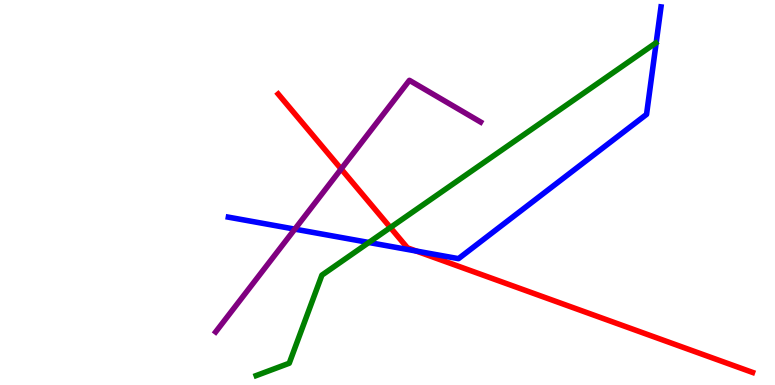[{'lines': ['blue', 'red'], 'intersections': [{'x': 5.37, 'y': 3.48}]}, {'lines': ['green', 'red'], 'intersections': [{'x': 5.04, 'y': 4.09}]}, {'lines': ['purple', 'red'], 'intersections': [{'x': 4.4, 'y': 5.61}]}, {'lines': ['blue', 'green'], 'intersections': [{'x': 4.76, 'y': 3.7}]}, {'lines': ['blue', 'purple'], 'intersections': [{'x': 3.8, 'y': 4.05}]}, {'lines': ['green', 'purple'], 'intersections': []}]